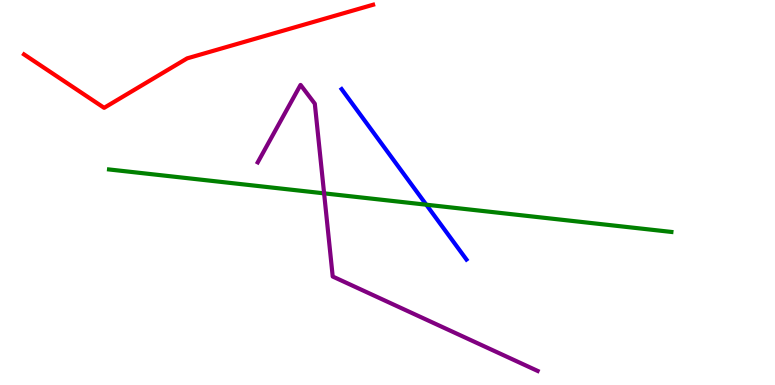[{'lines': ['blue', 'red'], 'intersections': []}, {'lines': ['green', 'red'], 'intersections': []}, {'lines': ['purple', 'red'], 'intersections': []}, {'lines': ['blue', 'green'], 'intersections': [{'x': 5.5, 'y': 4.68}]}, {'lines': ['blue', 'purple'], 'intersections': []}, {'lines': ['green', 'purple'], 'intersections': [{'x': 4.18, 'y': 4.98}]}]